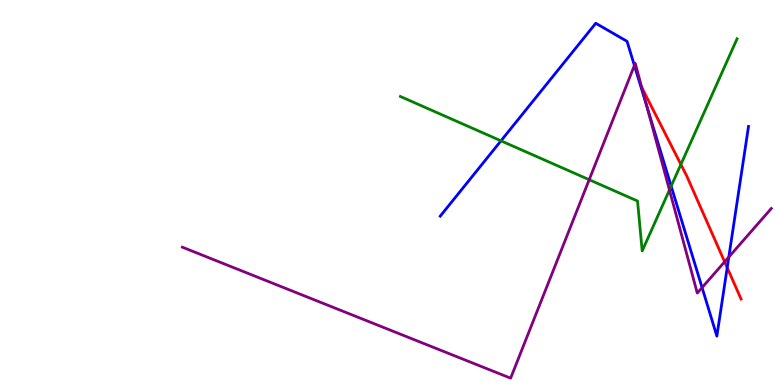[{'lines': ['blue', 'red'], 'intersections': [{'x': 9.38, 'y': 3.05}]}, {'lines': ['green', 'red'], 'intersections': [{'x': 8.79, 'y': 5.73}]}, {'lines': ['purple', 'red'], 'intersections': [{'x': 8.28, 'y': 7.73}, {'x': 9.35, 'y': 3.2}]}, {'lines': ['blue', 'green'], 'intersections': [{'x': 6.46, 'y': 6.34}, {'x': 8.66, 'y': 5.16}]}, {'lines': ['blue', 'purple'], 'intersections': [{'x': 8.19, 'y': 8.3}, {'x': 8.35, 'y': 7.24}, {'x': 9.06, 'y': 2.53}, {'x': 9.4, 'y': 3.32}]}, {'lines': ['green', 'purple'], 'intersections': [{'x': 7.6, 'y': 5.33}, {'x': 8.64, 'y': 5.06}]}]